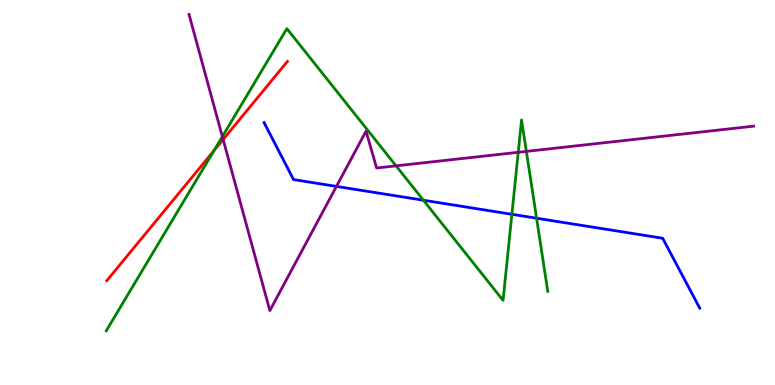[{'lines': ['blue', 'red'], 'intersections': []}, {'lines': ['green', 'red'], 'intersections': [{'x': 2.76, 'y': 6.09}]}, {'lines': ['purple', 'red'], 'intersections': [{'x': 2.88, 'y': 6.38}]}, {'lines': ['blue', 'green'], 'intersections': [{'x': 5.46, 'y': 4.8}, {'x': 6.6, 'y': 4.43}, {'x': 6.92, 'y': 4.33}]}, {'lines': ['blue', 'purple'], 'intersections': [{'x': 4.34, 'y': 5.16}]}, {'lines': ['green', 'purple'], 'intersections': [{'x': 2.87, 'y': 6.45}, {'x': 5.11, 'y': 5.69}, {'x': 6.69, 'y': 6.04}, {'x': 6.79, 'y': 6.07}]}]